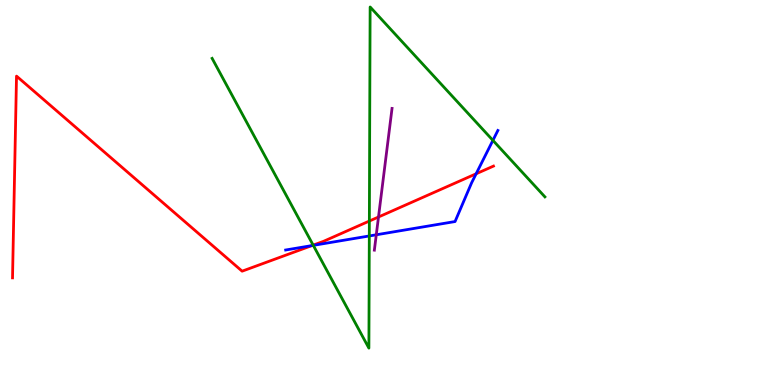[{'lines': ['blue', 'red'], 'intersections': [{'x': 4.02, 'y': 3.62}, {'x': 6.14, 'y': 5.49}]}, {'lines': ['green', 'red'], 'intersections': [{'x': 4.04, 'y': 3.63}, {'x': 4.77, 'y': 4.26}]}, {'lines': ['purple', 'red'], 'intersections': [{'x': 4.88, 'y': 4.36}]}, {'lines': ['blue', 'green'], 'intersections': [{'x': 4.04, 'y': 3.63}, {'x': 4.77, 'y': 3.87}, {'x': 6.36, 'y': 6.35}]}, {'lines': ['blue', 'purple'], 'intersections': [{'x': 4.86, 'y': 3.9}]}, {'lines': ['green', 'purple'], 'intersections': []}]